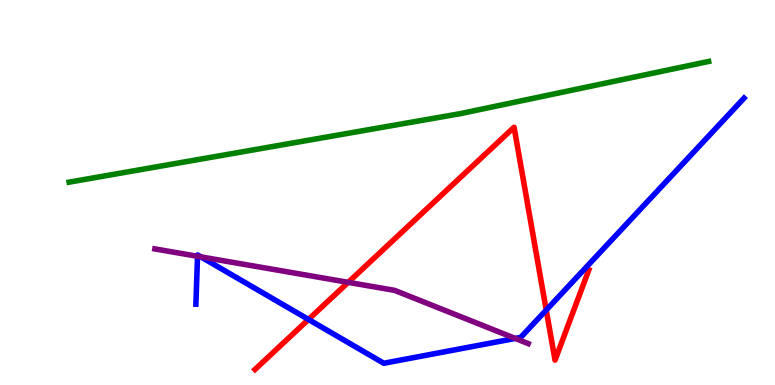[{'lines': ['blue', 'red'], 'intersections': [{'x': 3.98, 'y': 1.7}, {'x': 7.05, 'y': 1.95}]}, {'lines': ['green', 'red'], 'intersections': []}, {'lines': ['purple', 'red'], 'intersections': [{'x': 4.49, 'y': 2.67}]}, {'lines': ['blue', 'green'], 'intersections': []}, {'lines': ['blue', 'purple'], 'intersections': [{'x': 2.55, 'y': 3.34}, {'x': 2.59, 'y': 3.33}, {'x': 6.65, 'y': 1.21}]}, {'lines': ['green', 'purple'], 'intersections': []}]